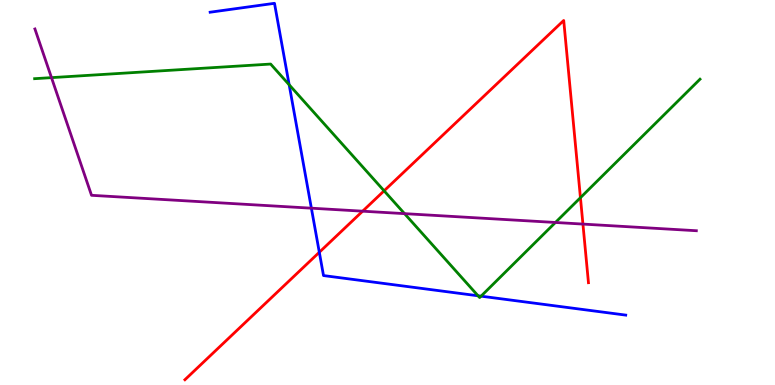[{'lines': ['blue', 'red'], 'intersections': [{'x': 4.12, 'y': 3.45}]}, {'lines': ['green', 'red'], 'intersections': [{'x': 4.96, 'y': 5.04}, {'x': 7.49, 'y': 4.87}]}, {'lines': ['purple', 'red'], 'intersections': [{'x': 4.68, 'y': 4.51}, {'x': 7.52, 'y': 4.18}]}, {'lines': ['blue', 'green'], 'intersections': [{'x': 3.73, 'y': 7.8}, {'x': 6.17, 'y': 2.32}, {'x': 6.21, 'y': 2.31}]}, {'lines': ['blue', 'purple'], 'intersections': [{'x': 4.02, 'y': 4.59}]}, {'lines': ['green', 'purple'], 'intersections': [{'x': 0.664, 'y': 7.98}, {'x': 5.22, 'y': 4.45}, {'x': 7.17, 'y': 4.22}]}]